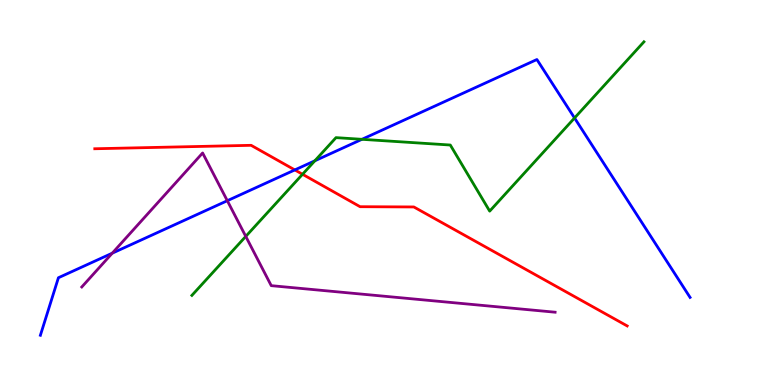[{'lines': ['blue', 'red'], 'intersections': [{'x': 3.8, 'y': 5.59}]}, {'lines': ['green', 'red'], 'intersections': [{'x': 3.9, 'y': 5.47}]}, {'lines': ['purple', 'red'], 'intersections': []}, {'lines': ['blue', 'green'], 'intersections': [{'x': 4.06, 'y': 5.82}, {'x': 4.67, 'y': 6.38}, {'x': 7.41, 'y': 6.94}]}, {'lines': ['blue', 'purple'], 'intersections': [{'x': 1.45, 'y': 3.42}, {'x': 2.93, 'y': 4.79}]}, {'lines': ['green', 'purple'], 'intersections': [{'x': 3.17, 'y': 3.86}]}]